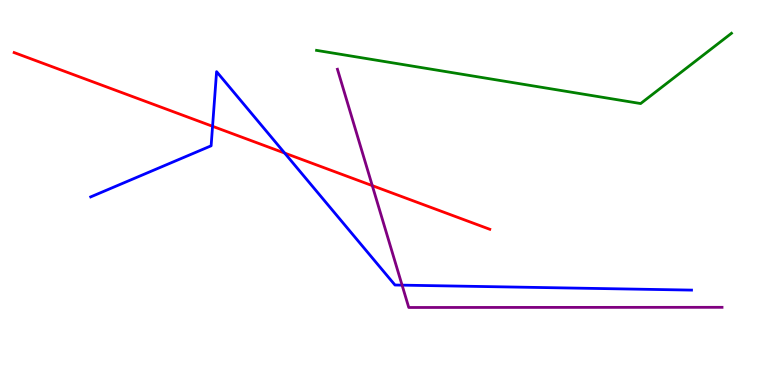[{'lines': ['blue', 'red'], 'intersections': [{'x': 2.74, 'y': 6.72}, {'x': 3.67, 'y': 6.02}]}, {'lines': ['green', 'red'], 'intersections': []}, {'lines': ['purple', 'red'], 'intersections': [{'x': 4.8, 'y': 5.18}]}, {'lines': ['blue', 'green'], 'intersections': []}, {'lines': ['blue', 'purple'], 'intersections': [{'x': 5.19, 'y': 2.59}]}, {'lines': ['green', 'purple'], 'intersections': []}]